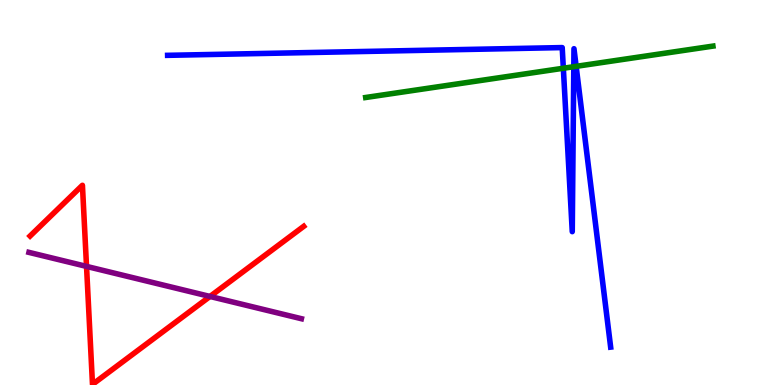[{'lines': ['blue', 'red'], 'intersections': []}, {'lines': ['green', 'red'], 'intersections': []}, {'lines': ['purple', 'red'], 'intersections': [{'x': 1.12, 'y': 3.08}, {'x': 2.71, 'y': 2.3}]}, {'lines': ['blue', 'green'], 'intersections': [{'x': 7.27, 'y': 8.23}, {'x': 7.4, 'y': 8.27}, {'x': 7.43, 'y': 8.28}]}, {'lines': ['blue', 'purple'], 'intersections': []}, {'lines': ['green', 'purple'], 'intersections': []}]